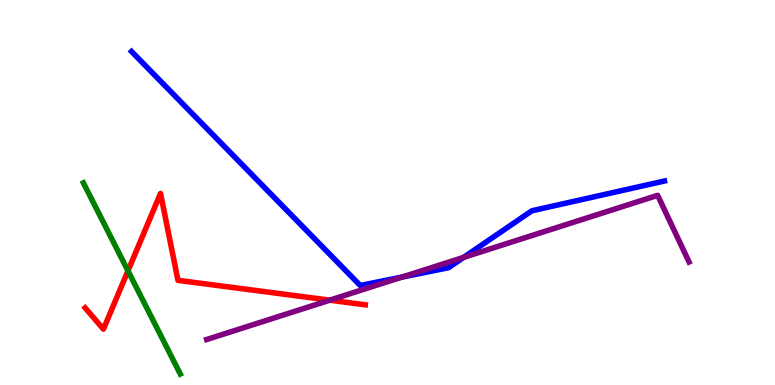[{'lines': ['blue', 'red'], 'intersections': []}, {'lines': ['green', 'red'], 'intersections': [{'x': 1.65, 'y': 2.97}]}, {'lines': ['purple', 'red'], 'intersections': [{'x': 4.26, 'y': 2.2}]}, {'lines': ['blue', 'green'], 'intersections': []}, {'lines': ['blue', 'purple'], 'intersections': [{'x': 5.19, 'y': 2.8}, {'x': 5.98, 'y': 3.31}]}, {'lines': ['green', 'purple'], 'intersections': []}]